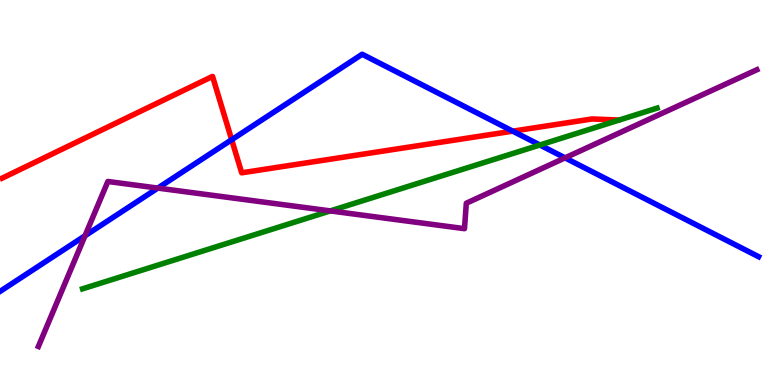[{'lines': ['blue', 'red'], 'intersections': [{'x': 2.99, 'y': 6.37}, {'x': 6.62, 'y': 6.59}]}, {'lines': ['green', 'red'], 'intersections': []}, {'lines': ['purple', 'red'], 'intersections': []}, {'lines': ['blue', 'green'], 'intersections': [{'x': 6.97, 'y': 6.23}]}, {'lines': ['blue', 'purple'], 'intersections': [{'x': 1.1, 'y': 3.88}, {'x': 2.04, 'y': 5.11}, {'x': 7.29, 'y': 5.9}]}, {'lines': ['green', 'purple'], 'intersections': [{'x': 4.26, 'y': 4.52}]}]